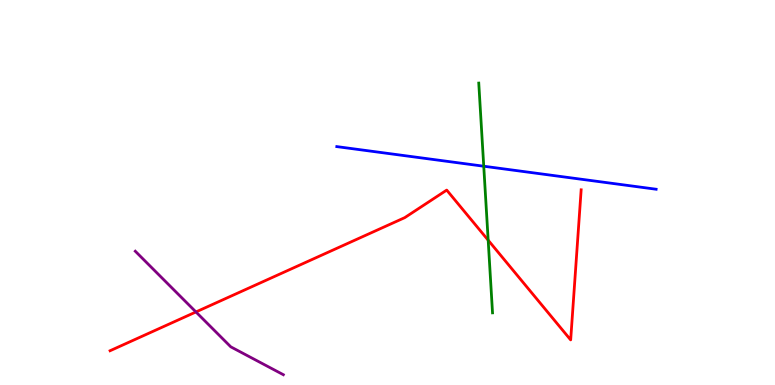[{'lines': ['blue', 'red'], 'intersections': []}, {'lines': ['green', 'red'], 'intersections': [{'x': 6.3, 'y': 3.76}]}, {'lines': ['purple', 'red'], 'intersections': [{'x': 2.53, 'y': 1.9}]}, {'lines': ['blue', 'green'], 'intersections': [{'x': 6.24, 'y': 5.68}]}, {'lines': ['blue', 'purple'], 'intersections': []}, {'lines': ['green', 'purple'], 'intersections': []}]